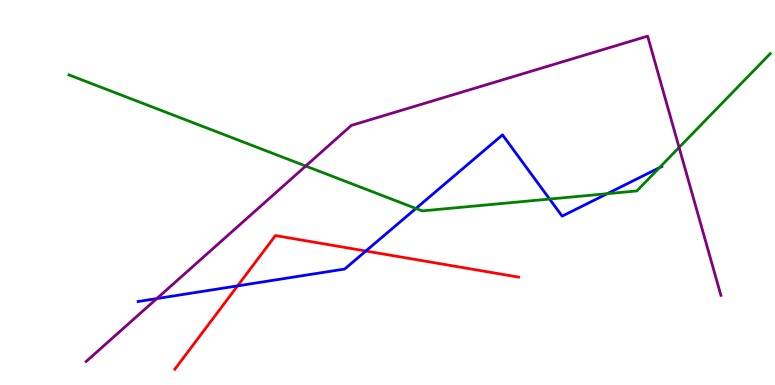[{'lines': ['blue', 'red'], 'intersections': [{'x': 3.07, 'y': 2.57}, {'x': 4.72, 'y': 3.48}]}, {'lines': ['green', 'red'], 'intersections': []}, {'lines': ['purple', 'red'], 'intersections': []}, {'lines': ['blue', 'green'], 'intersections': [{'x': 5.37, 'y': 4.59}, {'x': 7.09, 'y': 4.83}, {'x': 7.84, 'y': 4.97}, {'x': 8.51, 'y': 5.64}]}, {'lines': ['blue', 'purple'], 'intersections': [{'x': 2.02, 'y': 2.24}]}, {'lines': ['green', 'purple'], 'intersections': [{'x': 3.94, 'y': 5.69}, {'x': 8.76, 'y': 6.17}]}]